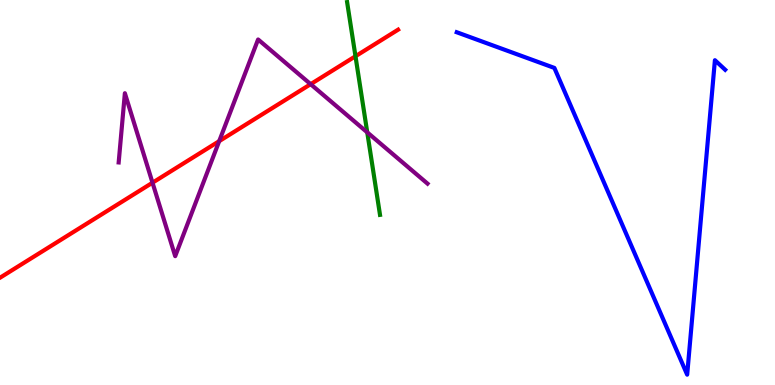[{'lines': ['blue', 'red'], 'intersections': []}, {'lines': ['green', 'red'], 'intersections': [{'x': 4.59, 'y': 8.54}]}, {'lines': ['purple', 'red'], 'intersections': [{'x': 1.97, 'y': 5.25}, {'x': 2.83, 'y': 6.33}, {'x': 4.01, 'y': 7.81}]}, {'lines': ['blue', 'green'], 'intersections': []}, {'lines': ['blue', 'purple'], 'intersections': []}, {'lines': ['green', 'purple'], 'intersections': [{'x': 4.74, 'y': 6.56}]}]